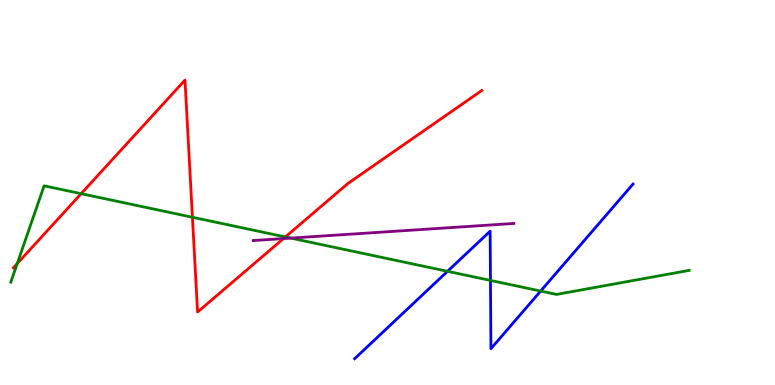[{'lines': ['blue', 'red'], 'intersections': []}, {'lines': ['green', 'red'], 'intersections': [{'x': 0.222, 'y': 3.15}, {'x': 1.05, 'y': 4.97}, {'x': 2.48, 'y': 4.36}, {'x': 3.68, 'y': 3.85}]}, {'lines': ['purple', 'red'], 'intersections': [{'x': 3.66, 'y': 3.8}]}, {'lines': ['blue', 'green'], 'intersections': [{'x': 5.77, 'y': 2.95}, {'x': 6.33, 'y': 2.72}, {'x': 6.98, 'y': 2.44}]}, {'lines': ['blue', 'purple'], 'intersections': []}, {'lines': ['green', 'purple'], 'intersections': [{'x': 3.75, 'y': 3.82}]}]